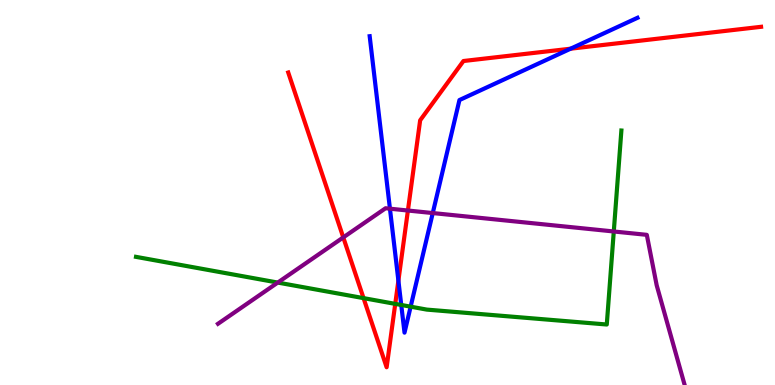[{'lines': ['blue', 'red'], 'intersections': [{'x': 5.14, 'y': 2.71}, {'x': 7.36, 'y': 8.74}]}, {'lines': ['green', 'red'], 'intersections': [{'x': 4.69, 'y': 2.26}, {'x': 5.1, 'y': 2.11}]}, {'lines': ['purple', 'red'], 'intersections': [{'x': 4.43, 'y': 3.83}, {'x': 5.26, 'y': 4.53}]}, {'lines': ['blue', 'green'], 'intersections': [{'x': 5.18, 'y': 2.08}, {'x': 5.3, 'y': 2.03}]}, {'lines': ['blue', 'purple'], 'intersections': [{'x': 5.03, 'y': 4.58}, {'x': 5.58, 'y': 4.47}]}, {'lines': ['green', 'purple'], 'intersections': [{'x': 3.58, 'y': 2.66}, {'x': 7.92, 'y': 3.99}]}]